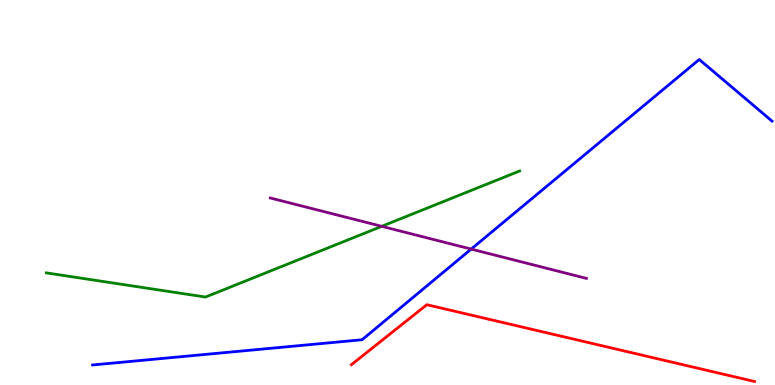[{'lines': ['blue', 'red'], 'intersections': []}, {'lines': ['green', 'red'], 'intersections': []}, {'lines': ['purple', 'red'], 'intersections': []}, {'lines': ['blue', 'green'], 'intersections': []}, {'lines': ['blue', 'purple'], 'intersections': [{'x': 6.08, 'y': 3.53}]}, {'lines': ['green', 'purple'], 'intersections': [{'x': 4.93, 'y': 4.12}]}]